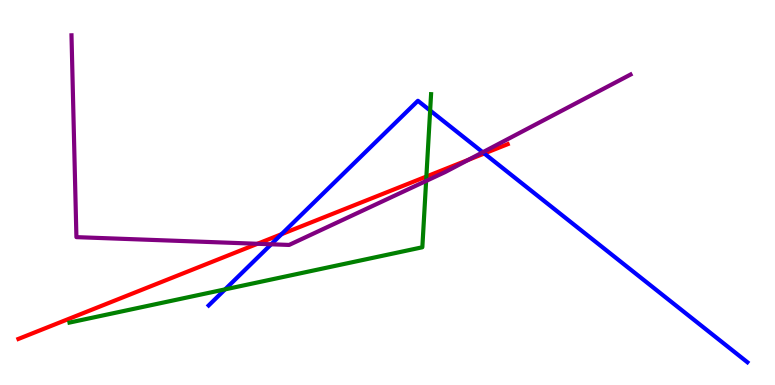[{'lines': ['blue', 'red'], 'intersections': [{'x': 3.63, 'y': 3.92}, {'x': 6.25, 'y': 6.01}]}, {'lines': ['green', 'red'], 'intersections': [{'x': 5.5, 'y': 5.41}]}, {'lines': ['purple', 'red'], 'intersections': [{'x': 3.32, 'y': 3.67}, {'x': 6.04, 'y': 5.85}]}, {'lines': ['blue', 'green'], 'intersections': [{'x': 2.9, 'y': 2.48}, {'x': 5.55, 'y': 7.13}]}, {'lines': ['blue', 'purple'], 'intersections': [{'x': 3.5, 'y': 3.65}, {'x': 6.23, 'y': 6.05}]}, {'lines': ['green', 'purple'], 'intersections': [{'x': 5.5, 'y': 5.3}]}]